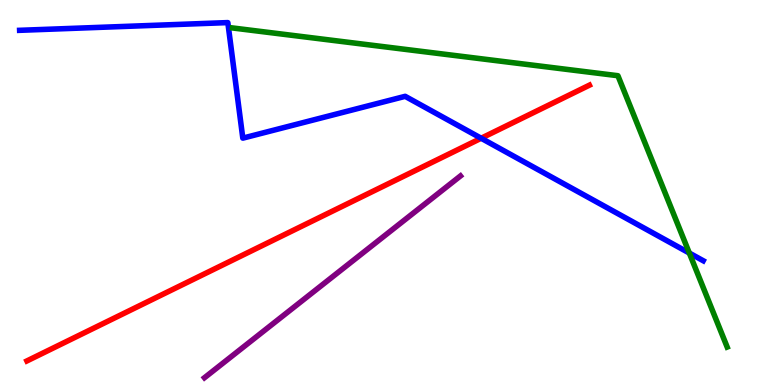[{'lines': ['blue', 'red'], 'intersections': [{'x': 6.21, 'y': 6.41}]}, {'lines': ['green', 'red'], 'intersections': []}, {'lines': ['purple', 'red'], 'intersections': []}, {'lines': ['blue', 'green'], 'intersections': [{'x': 8.89, 'y': 3.43}]}, {'lines': ['blue', 'purple'], 'intersections': []}, {'lines': ['green', 'purple'], 'intersections': []}]